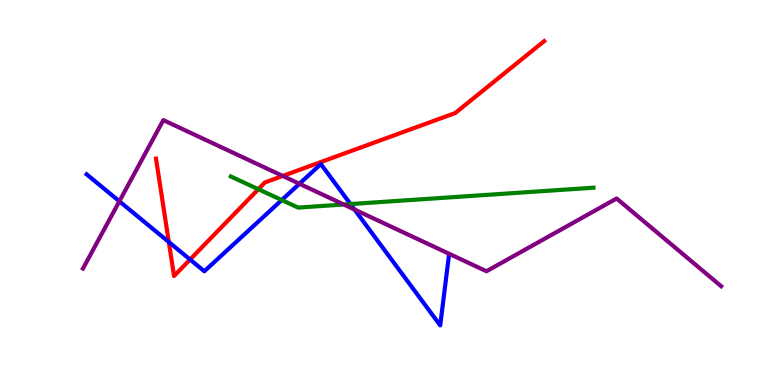[{'lines': ['blue', 'red'], 'intersections': [{'x': 2.18, 'y': 3.71}, {'x': 2.45, 'y': 3.26}]}, {'lines': ['green', 'red'], 'intersections': [{'x': 3.33, 'y': 5.09}]}, {'lines': ['purple', 'red'], 'intersections': [{'x': 3.65, 'y': 5.43}]}, {'lines': ['blue', 'green'], 'intersections': [{'x': 3.64, 'y': 4.8}, {'x': 4.52, 'y': 4.7}]}, {'lines': ['blue', 'purple'], 'intersections': [{'x': 1.54, 'y': 4.77}, {'x': 3.86, 'y': 5.23}, {'x': 4.57, 'y': 4.56}]}, {'lines': ['green', 'purple'], 'intersections': [{'x': 4.44, 'y': 4.69}]}]